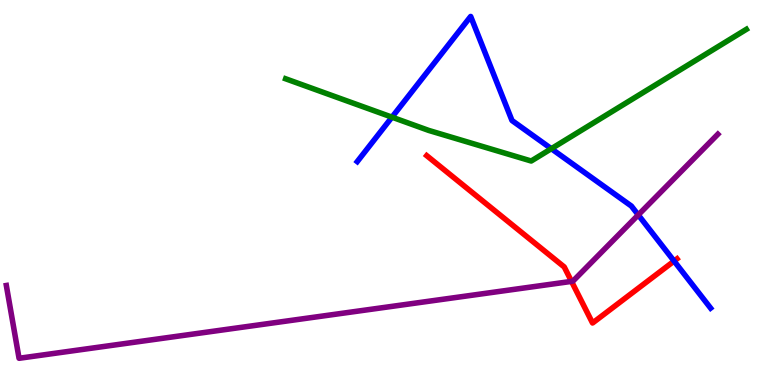[{'lines': ['blue', 'red'], 'intersections': [{'x': 8.7, 'y': 3.22}]}, {'lines': ['green', 'red'], 'intersections': []}, {'lines': ['purple', 'red'], 'intersections': [{'x': 7.37, 'y': 2.69}]}, {'lines': ['blue', 'green'], 'intersections': [{'x': 5.06, 'y': 6.96}, {'x': 7.11, 'y': 6.14}]}, {'lines': ['blue', 'purple'], 'intersections': [{'x': 8.24, 'y': 4.42}]}, {'lines': ['green', 'purple'], 'intersections': []}]